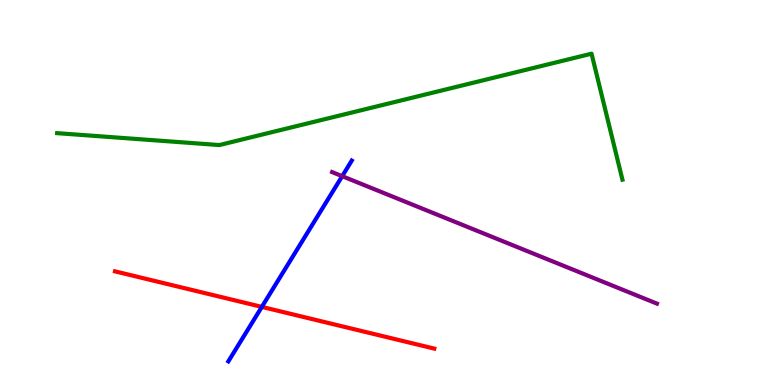[{'lines': ['blue', 'red'], 'intersections': [{'x': 3.38, 'y': 2.03}]}, {'lines': ['green', 'red'], 'intersections': []}, {'lines': ['purple', 'red'], 'intersections': []}, {'lines': ['blue', 'green'], 'intersections': []}, {'lines': ['blue', 'purple'], 'intersections': [{'x': 4.42, 'y': 5.42}]}, {'lines': ['green', 'purple'], 'intersections': []}]